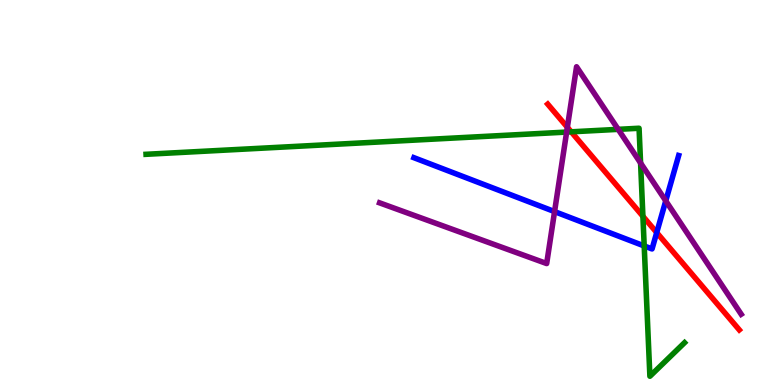[{'lines': ['blue', 'red'], 'intersections': [{'x': 8.47, 'y': 3.96}]}, {'lines': ['green', 'red'], 'intersections': [{'x': 7.37, 'y': 6.58}, {'x': 8.3, 'y': 4.38}]}, {'lines': ['purple', 'red'], 'intersections': [{'x': 7.32, 'y': 6.69}]}, {'lines': ['blue', 'green'], 'intersections': [{'x': 8.31, 'y': 3.61}]}, {'lines': ['blue', 'purple'], 'intersections': [{'x': 7.16, 'y': 4.5}, {'x': 8.59, 'y': 4.78}]}, {'lines': ['green', 'purple'], 'intersections': [{'x': 7.31, 'y': 6.57}, {'x': 7.98, 'y': 6.64}, {'x': 8.27, 'y': 5.77}]}]